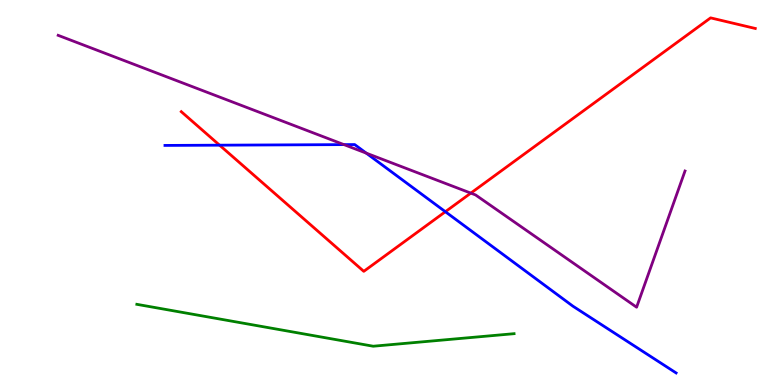[{'lines': ['blue', 'red'], 'intersections': [{'x': 2.83, 'y': 6.23}, {'x': 5.75, 'y': 4.5}]}, {'lines': ['green', 'red'], 'intersections': []}, {'lines': ['purple', 'red'], 'intersections': [{'x': 6.08, 'y': 4.98}]}, {'lines': ['blue', 'green'], 'intersections': []}, {'lines': ['blue', 'purple'], 'intersections': [{'x': 4.44, 'y': 6.24}, {'x': 4.73, 'y': 6.02}]}, {'lines': ['green', 'purple'], 'intersections': []}]